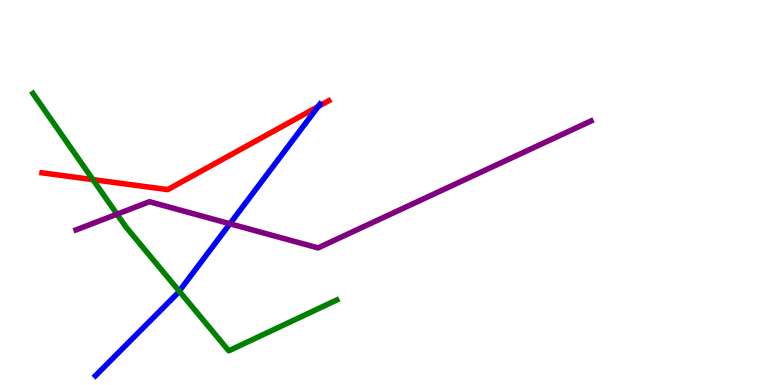[{'lines': ['blue', 'red'], 'intersections': [{'x': 4.1, 'y': 7.23}]}, {'lines': ['green', 'red'], 'intersections': [{'x': 1.2, 'y': 5.33}]}, {'lines': ['purple', 'red'], 'intersections': []}, {'lines': ['blue', 'green'], 'intersections': [{'x': 2.31, 'y': 2.44}]}, {'lines': ['blue', 'purple'], 'intersections': [{'x': 2.97, 'y': 4.19}]}, {'lines': ['green', 'purple'], 'intersections': [{'x': 1.51, 'y': 4.44}]}]